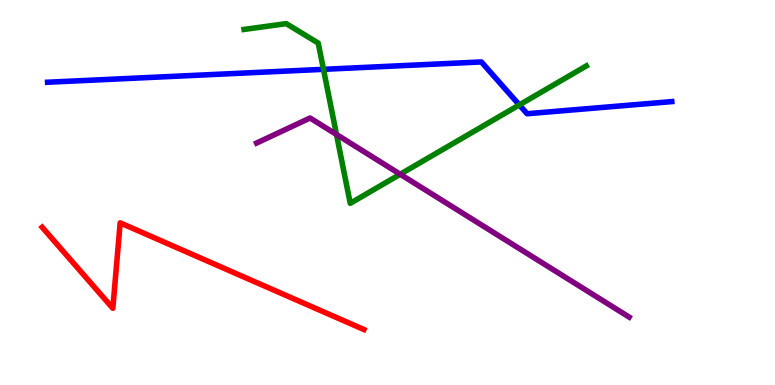[{'lines': ['blue', 'red'], 'intersections': []}, {'lines': ['green', 'red'], 'intersections': []}, {'lines': ['purple', 'red'], 'intersections': []}, {'lines': ['blue', 'green'], 'intersections': [{'x': 4.17, 'y': 8.2}, {'x': 6.7, 'y': 7.27}]}, {'lines': ['blue', 'purple'], 'intersections': []}, {'lines': ['green', 'purple'], 'intersections': [{'x': 4.34, 'y': 6.51}, {'x': 5.16, 'y': 5.47}]}]